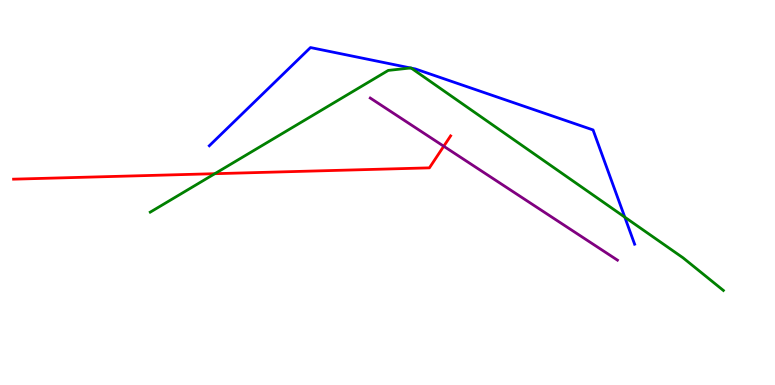[{'lines': ['blue', 'red'], 'intersections': []}, {'lines': ['green', 'red'], 'intersections': [{'x': 2.77, 'y': 5.49}]}, {'lines': ['purple', 'red'], 'intersections': [{'x': 5.73, 'y': 6.2}]}, {'lines': ['blue', 'green'], 'intersections': [{'x': 5.3, 'y': 8.23}, {'x': 5.31, 'y': 8.23}, {'x': 8.06, 'y': 4.36}]}, {'lines': ['blue', 'purple'], 'intersections': []}, {'lines': ['green', 'purple'], 'intersections': []}]